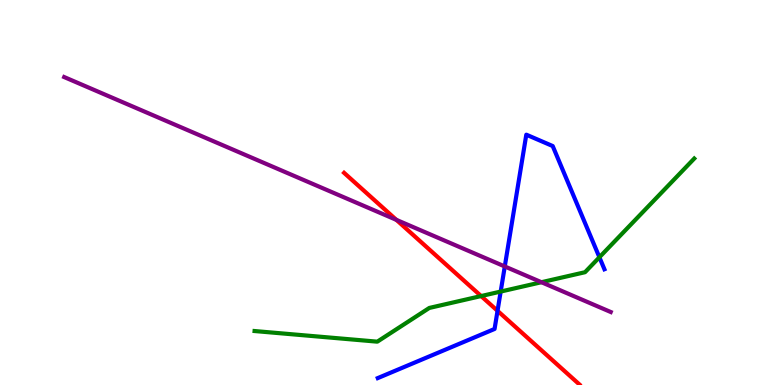[{'lines': ['blue', 'red'], 'intersections': [{'x': 6.42, 'y': 1.93}]}, {'lines': ['green', 'red'], 'intersections': [{'x': 6.21, 'y': 2.31}]}, {'lines': ['purple', 'red'], 'intersections': [{'x': 5.11, 'y': 4.29}]}, {'lines': ['blue', 'green'], 'intersections': [{'x': 6.46, 'y': 2.43}, {'x': 7.73, 'y': 3.32}]}, {'lines': ['blue', 'purple'], 'intersections': [{'x': 6.51, 'y': 3.08}]}, {'lines': ['green', 'purple'], 'intersections': [{'x': 6.99, 'y': 2.67}]}]